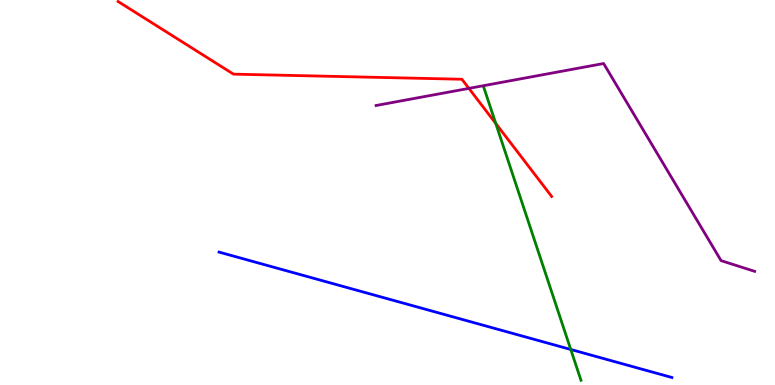[{'lines': ['blue', 'red'], 'intersections': []}, {'lines': ['green', 'red'], 'intersections': [{'x': 6.4, 'y': 6.79}]}, {'lines': ['purple', 'red'], 'intersections': [{'x': 6.05, 'y': 7.7}]}, {'lines': ['blue', 'green'], 'intersections': [{'x': 7.36, 'y': 0.923}]}, {'lines': ['blue', 'purple'], 'intersections': []}, {'lines': ['green', 'purple'], 'intersections': []}]